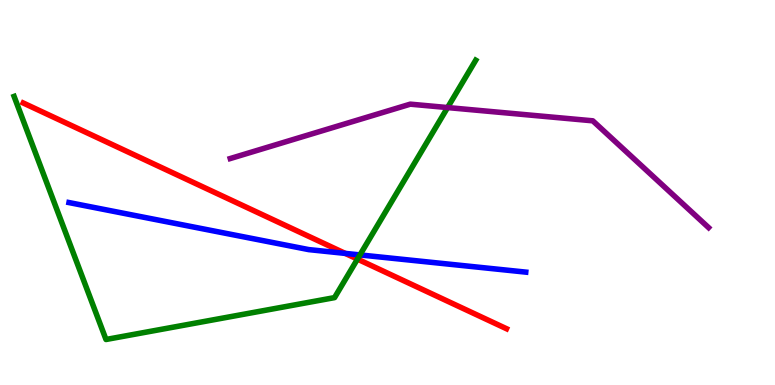[{'lines': ['blue', 'red'], 'intersections': [{'x': 4.45, 'y': 3.42}]}, {'lines': ['green', 'red'], 'intersections': [{'x': 4.61, 'y': 3.27}]}, {'lines': ['purple', 'red'], 'intersections': []}, {'lines': ['blue', 'green'], 'intersections': [{'x': 4.64, 'y': 3.38}]}, {'lines': ['blue', 'purple'], 'intersections': []}, {'lines': ['green', 'purple'], 'intersections': [{'x': 5.78, 'y': 7.21}]}]